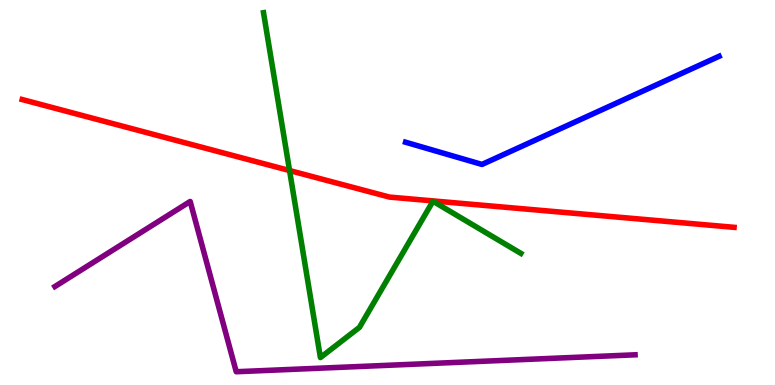[{'lines': ['blue', 'red'], 'intersections': []}, {'lines': ['green', 'red'], 'intersections': [{'x': 3.74, 'y': 5.57}]}, {'lines': ['purple', 'red'], 'intersections': []}, {'lines': ['blue', 'green'], 'intersections': []}, {'lines': ['blue', 'purple'], 'intersections': []}, {'lines': ['green', 'purple'], 'intersections': []}]